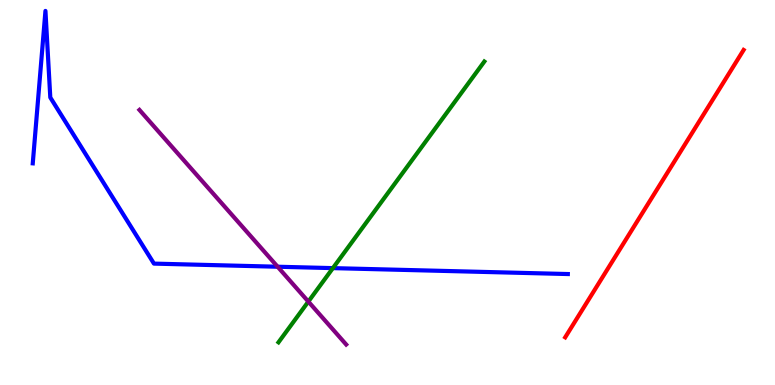[{'lines': ['blue', 'red'], 'intersections': []}, {'lines': ['green', 'red'], 'intersections': []}, {'lines': ['purple', 'red'], 'intersections': []}, {'lines': ['blue', 'green'], 'intersections': [{'x': 4.3, 'y': 3.04}]}, {'lines': ['blue', 'purple'], 'intersections': [{'x': 3.58, 'y': 3.07}]}, {'lines': ['green', 'purple'], 'intersections': [{'x': 3.98, 'y': 2.17}]}]